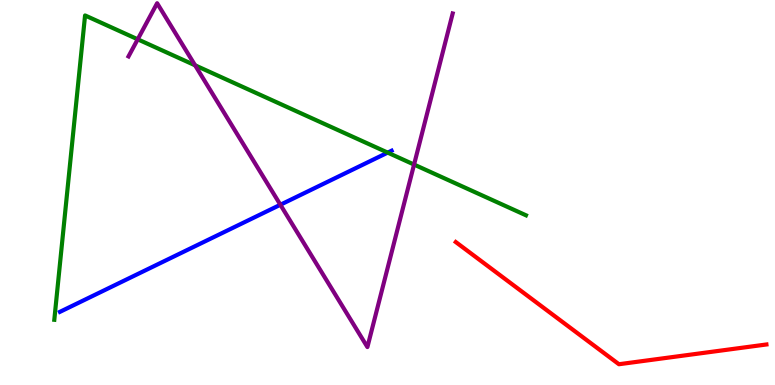[{'lines': ['blue', 'red'], 'intersections': []}, {'lines': ['green', 'red'], 'intersections': []}, {'lines': ['purple', 'red'], 'intersections': []}, {'lines': ['blue', 'green'], 'intersections': [{'x': 5.0, 'y': 6.04}]}, {'lines': ['blue', 'purple'], 'intersections': [{'x': 3.62, 'y': 4.68}]}, {'lines': ['green', 'purple'], 'intersections': [{'x': 1.78, 'y': 8.98}, {'x': 2.52, 'y': 8.3}, {'x': 5.34, 'y': 5.73}]}]